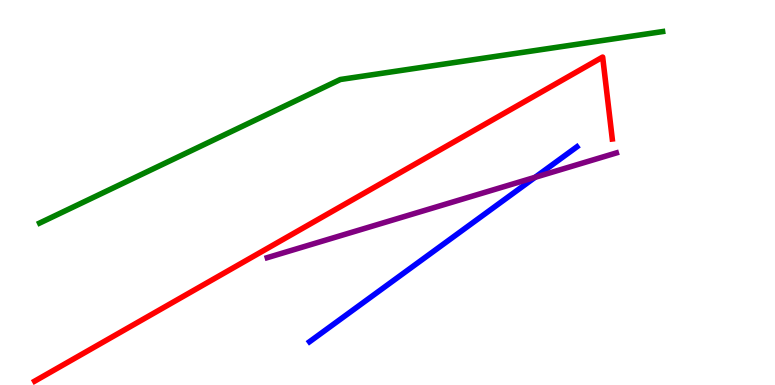[{'lines': ['blue', 'red'], 'intersections': []}, {'lines': ['green', 'red'], 'intersections': []}, {'lines': ['purple', 'red'], 'intersections': []}, {'lines': ['blue', 'green'], 'intersections': []}, {'lines': ['blue', 'purple'], 'intersections': [{'x': 6.9, 'y': 5.39}]}, {'lines': ['green', 'purple'], 'intersections': []}]